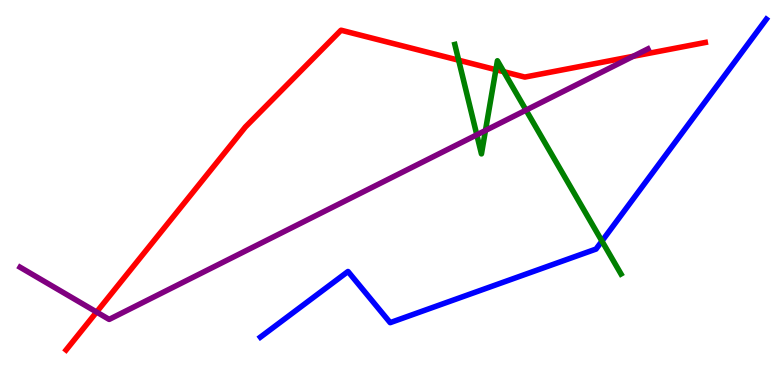[{'lines': ['blue', 'red'], 'intersections': []}, {'lines': ['green', 'red'], 'intersections': [{'x': 5.92, 'y': 8.44}, {'x': 6.4, 'y': 8.19}, {'x': 6.5, 'y': 8.14}]}, {'lines': ['purple', 'red'], 'intersections': [{'x': 1.25, 'y': 1.89}, {'x': 8.17, 'y': 8.54}]}, {'lines': ['blue', 'green'], 'intersections': [{'x': 7.77, 'y': 3.74}]}, {'lines': ['blue', 'purple'], 'intersections': []}, {'lines': ['green', 'purple'], 'intersections': [{'x': 6.15, 'y': 6.5}, {'x': 6.26, 'y': 6.61}, {'x': 6.79, 'y': 7.14}]}]